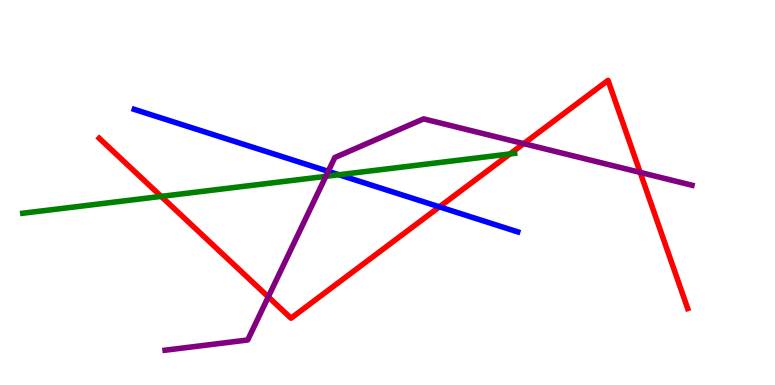[{'lines': ['blue', 'red'], 'intersections': [{'x': 5.67, 'y': 4.63}]}, {'lines': ['green', 'red'], 'intersections': [{'x': 2.08, 'y': 4.9}, {'x': 6.58, 'y': 6.0}]}, {'lines': ['purple', 'red'], 'intersections': [{'x': 3.46, 'y': 2.29}, {'x': 6.76, 'y': 6.27}, {'x': 8.26, 'y': 5.52}]}, {'lines': ['blue', 'green'], 'intersections': [{'x': 4.37, 'y': 5.46}]}, {'lines': ['blue', 'purple'], 'intersections': [{'x': 4.24, 'y': 5.55}]}, {'lines': ['green', 'purple'], 'intersections': [{'x': 4.2, 'y': 5.42}]}]